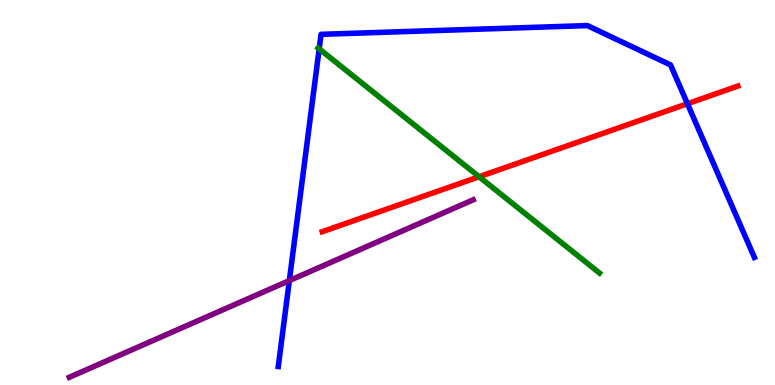[{'lines': ['blue', 'red'], 'intersections': [{'x': 8.87, 'y': 7.31}]}, {'lines': ['green', 'red'], 'intersections': [{'x': 6.18, 'y': 5.41}]}, {'lines': ['purple', 'red'], 'intersections': []}, {'lines': ['blue', 'green'], 'intersections': [{'x': 4.12, 'y': 8.73}]}, {'lines': ['blue', 'purple'], 'intersections': [{'x': 3.73, 'y': 2.71}]}, {'lines': ['green', 'purple'], 'intersections': []}]